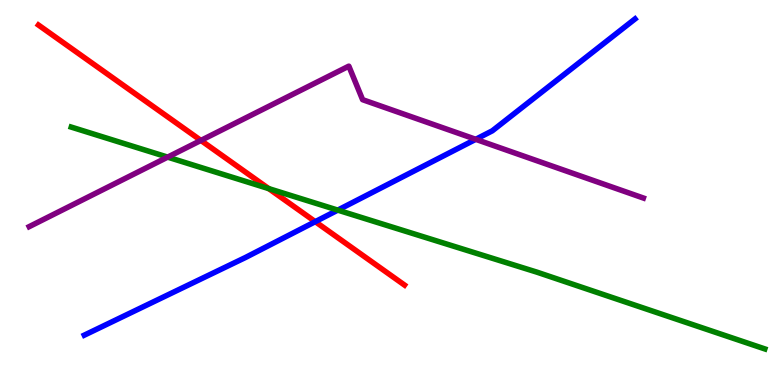[{'lines': ['blue', 'red'], 'intersections': [{'x': 4.07, 'y': 4.24}]}, {'lines': ['green', 'red'], 'intersections': [{'x': 3.47, 'y': 5.1}]}, {'lines': ['purple', 'red'], 'intersections': [{'x': 2.59, 'y': 6.35}]}, {'lines': ['blue', 'green'], 'intersections': [{'x': 4.36, 'y': 4.54}]}, {'lines': ['blue', 'purple'], 'intersections': [{'x': 6.14, 'y': 6.38}]}, {'lines': ['green', 'purple'], 'intersections': [{'x': 2.16, 'y': 5.92}]}]